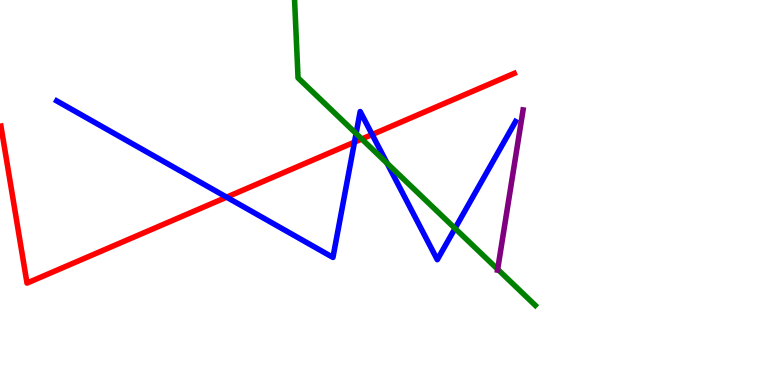[{'lines': ['blue', 'red'], 'intersections': [{'x': 2.92, 'y': 4.88}, {'x': 4.57, 'y': 6.31}, {'x': 4.8, 'y': 6.51}]}, {'lines': ['green', 'red'], 'intersections': [{'x': 4.67, 'y': 6.39}]}, {'lines': ['purple', 'red'], 'intersections': []}, {'lines': ['blue', 'green'], 'intersections': [{'x': 4.59, 'y': 6.53}, {'x': 5.0, 'y': 5.76}, {'x': 5.87, 'y': 4.07}]}, {'lines': ['blue', 'purple'], 'intersections': []}, {'lines': ['green', 'purple'], 'intersections': [{'x': 6.42, 'y': 3.01}]}]